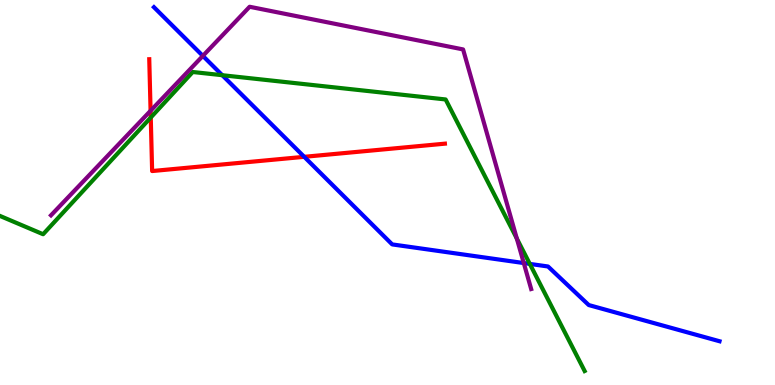[{'lines': ['blue', 'red'], 'intersections': [{'x': 3.93, 'y': 5.93}]}, {'lines': ['green', 'red'], 'intersections': [{'x': 1.95, 'y': 6.95}]}, {'lines': ['purple', 'red'], 'intersections': [{'x': 1.94, 'y': 7.12}]}, {'lines': ['blue', 'green'], 'intersections': [{'x': 2.87, 'y': 8.05}, {'x': 6.84, 'y': 3.15}]}, {'lines': ['blue', 'purple'], 'intersections': [{'x': 2.62, 'y': 8.55}, {'x': 6.76, 'y': 3.17}]}, {'lines': ['green', 'purple'], 'intersections': [{'x': 6.67, 'y': 3.8}]}]